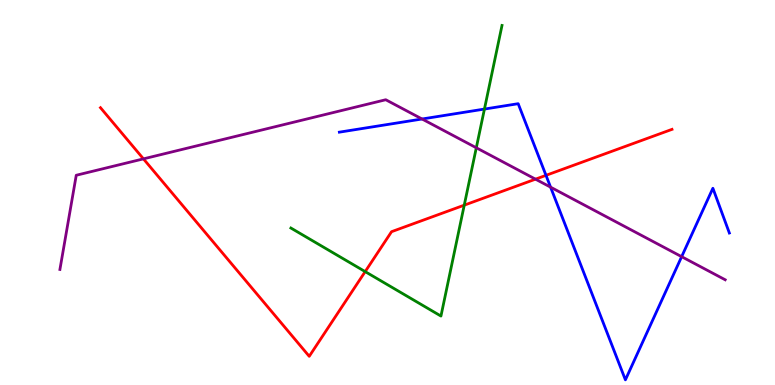[{'lines': ['blue', 'red'], 'intersections': [{'x': 7.05, 'y': 5.45}]}, {'lines': ['green', 'red'], 'intersections': [{'x': 4.71, 'y': 2.95}, {'x': 5.99, 'y': 4.67}]}, {'lines': ['purple', 'red'], 'intersections': [{'x': 1.85, 'y': 5.87}, {'x': 6.91, 'y': 5.35}]}, {'lines': ['blue', 'green'], 'intersections': [{'x': 6.25, 'y': 7.17}]}, {'lines': ['blue', 'purple'], 'intersections': [{'x': 5.45, 'y': 6.91}, {'x': 7.1, 'y': 5.14}, {'x': 8.8, 'y': 3.33}]}, {'lines': ['green', 'purple'], 'intersections': [{'x': 6.15, 'y': 6.16}]}]